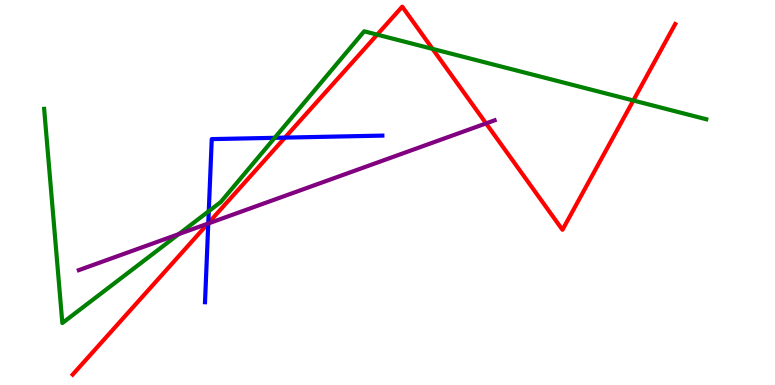[{'lines': ['blue', 'red'], 'intersections': [{'x': 2.69, 'y': 4.2}, {'x': 3.68, 'y': 6.43}]}, {'lines': ['green', 'red'], 'intersections': [{'x': 4.87, 'y': 9.1}, {'x': 5.58, 'y': 8.73}, {'x': 8.17, 'y': 7.39}]}, {'lines': ['purple', 'red'], 'intersections': [{'x': 2.68, 'y': 4.19}, {'x': 6.27, 'y': 6.79}]}, {'lines': ['blue', 'green'], 'intersections': [{'x': 2.69, 'y': 4.51}, {'x': 3.54, 'y': 6.42}]}, {'lines': ['blue', 'purple'], 'intersections': [{'x': 2.69, 'y': 4.2}]}, {'lines': ['green', 'purple'], 'intersections': [{'x': 2.31, 'y': 3.92}]}]